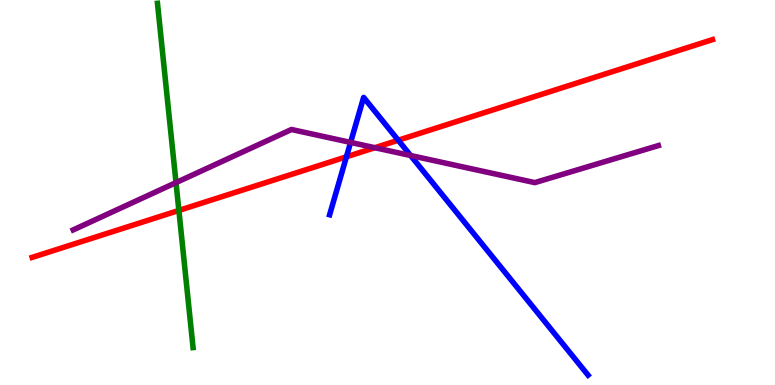[{'lines': ['blue', 'red'], 'intersections': [{'x': 4.47, 'y': 5.93}, {'x': 5.14, 'y': 6.36}]}, {'lines': ['green', 'red'], 'intersections': [{'x': 2.31, 'y': 4.53}]}, {'lines': ['purple', 'red'], 'intersections': [{'x': 4.84, 'y': 6.16}]}, {'lines': ['blue', 'green'], 'intersections': []}, {'lines': ['blue', 'purple'], 'intersections': [{'x': 4.52, 'y': 6.3}, {'x': 5.3, 'y': 5.96}]}, {'lines': ['green', 'purple'], 'intersections': [{'x': 2.27, 'y': 5.26}]}]